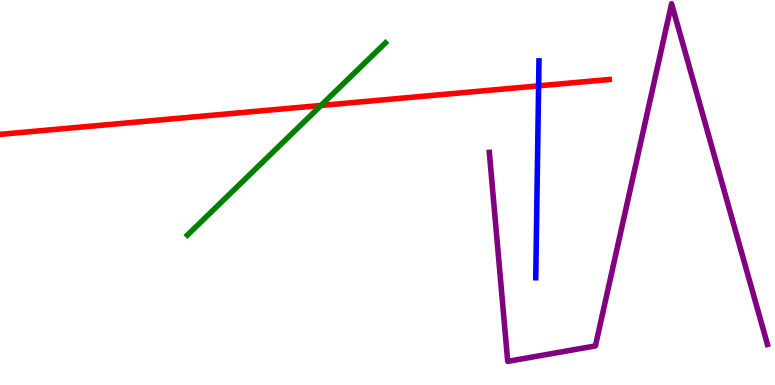[{'lines': ['blue', 'red'], 'intersections': [{'x': 6.95, 'y': 7.77}]}, {'lines': ['green', 'red'], 'intersections': [{'x': 4.14, 'y': 7.26}]}, {'lines': ['purple', 'red'], 'intersections': []}, {'lines': ['blue', 'green'], 'intersections': []}, {'lines': ['blue', 'purple'], 'intersections': []}, {'lines': ['green', 'purple'], 'intersections': []}]